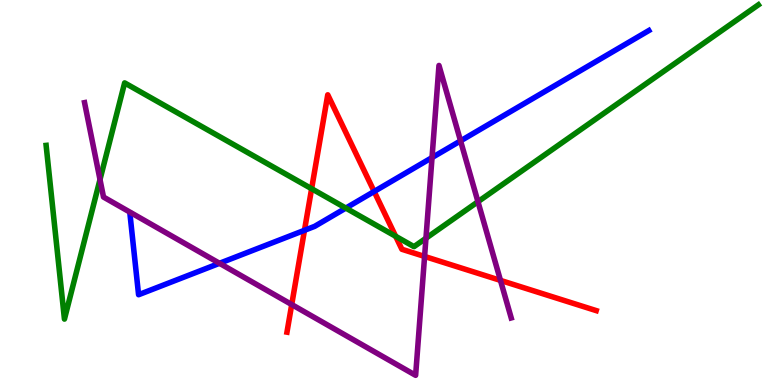[{'lines': ['blue', 'red'], 'intersections': [{'x': 3.93, 'y': 4.02}, {'x': 4.83, 'y': 5.03}]}, {'lines': ['green', 'red'], 'intersections': [{'x': 4.02, 'y': 5.1}, {'x': 5.11, 'y': 3.86}]}, {'lines': ['purple', 'red'], 'intersections': [{'x': 3.76, 'y': 2.09}, {'x': 5.48, 'y': 3.34}, {'x': 6.46, 'y': 2.72}]}, {'lines': ['blue', 'green'], 'intersections': [{'x': 4.46, 'y': 4.6}]}, {'lines': ['blue', 'purple'], 'intersections': [{'x': 2.83, 'y': 3.16}, {'x': 5.57, 'y': 5.91}, {'x': 5.94, 'y': 6.34}]}, {'lines': ['green', 'purple'], 'intersections': [{'x': 1.29, 'y': 5.34}, {'x': 5.5, 'y': 3.81}, {'x': 6.17, 'y': 4.76}]}]